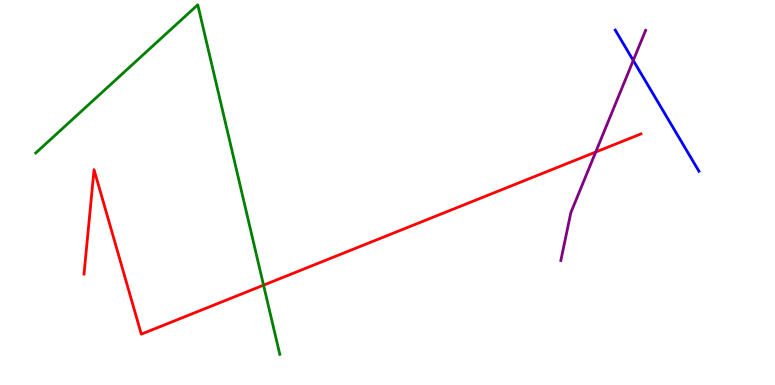[{'lines': ['blue', 'red'], 'intersections': []}, {'lines': ['green', 'red'], 'intersections': [{'x': 3.4, 'y': 2.59}]}, {'lines': ['purple', 'red'], 'intersections': [{'x': 7.69, 'y': 6.05}]}, {'lines': ['blue', 'green'], 'intersections': []}, {'lines': ['blue', 'purple'], 'intersections': [{'x': 8.17, 'y': 8.43}]}, {'lines': ['green', 'purple'], 'intersections': []}]